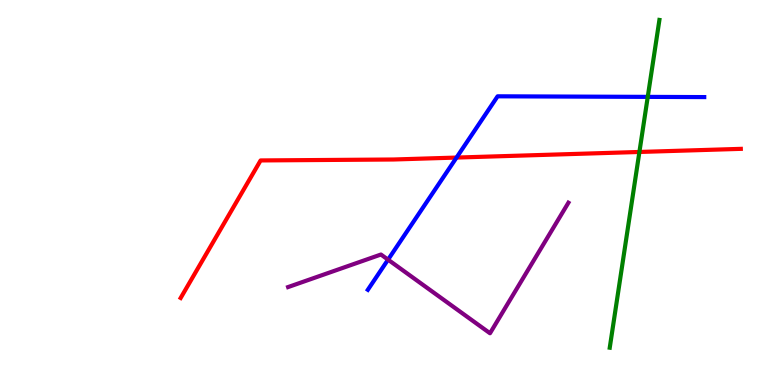[{'lines': ['blue', 'red'], 'intersections': [{'x': 5.89, 'y': 5.91}]}, {'lines': ['green', 'red'], 'intersections': [{'x': 8.25, 'y': 6.05}]}, {'lines': ['purple', 'red'], 'intersections': []}, {'lines': ['blue', 'green'], 'intersections': [{'x': 8.36, 'y': 7.48}]}, {'lines': ['blue', 'purple'], 'intersections': [{'x': 5.01, 'y': 3.26}]}, {'lines': ['green', 'purple'], 'intersections': []}]